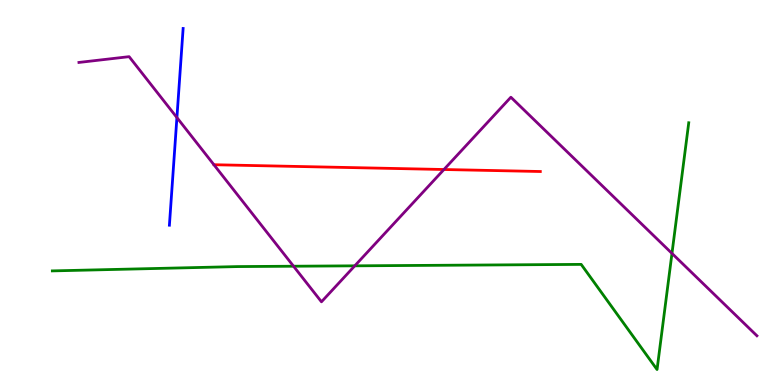[{'lines': ['blue', 'red'], 'intersections': []}, {'lines': ['green', 'red'], 'intersections': []}, {'lines': ['purple', 'red'], 'intersections': [{'x': 5.73, 'y': 5.6}]}, {'lines': ['blue', 'green'], 'intersections': []}, {'lines': ['blue', 'purple'], 'intersections': [{'x': 2.28, 'y': 6.95}]}, {'lines': ['green', 'purple'], 'intersections': [{'x': 3.79, 'y': 3.09}, {'x': 4.58, 'y': 3.1}, {'x': 8.67, 'y': 3.42}]}]